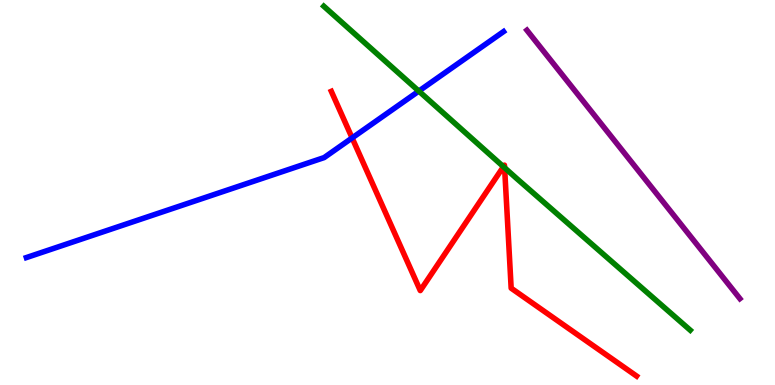[{'lines': ['blue', 'red'], 'intersections': [{'x': 4.54, 'y': 6.42}]}, {'lines': ['green', 'red'], 'intersections': [{'x': 6.5, 'y': 5.67}, {'x': 6.51, 'y': 5.64}]}, {'lines': ['purple', 'red'], 'intersections': []}, {'lines': ['blue', 'green'], 'intersections': [{'x': 5.4, 'y': 7.63}]}, {'lines': ['blue', 'purple'], 'intersections': []}, {'lines': ['green', 'purple'], 'intersections': []}]